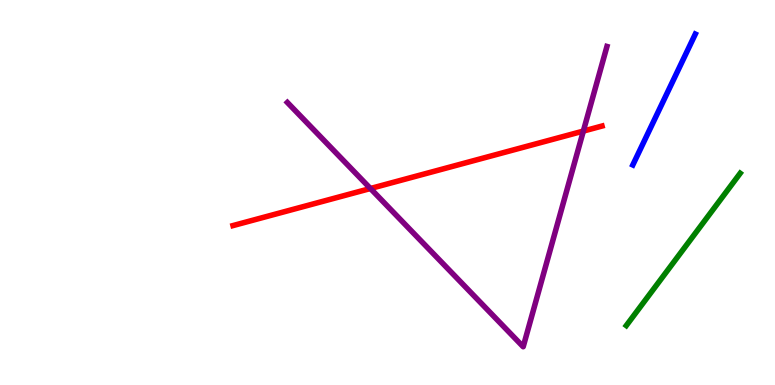[{'lines': ['blue', 'red'], 'intersections': []}, {'lines': ['green', 'red'], 'intersections': []}, {'lines': ['purple', 'red'], 'intersections': [{'x': 4.78, 'y': 5.1}, {'x': 7.53, 'y': 6.6}]}, {'lines': ['blue', 'green'], 'intersections': []}, {'lines': ['blue', 'purple'], 'intersections': []}, {'lines': ['green', 'purple'], 'intersections': []}]